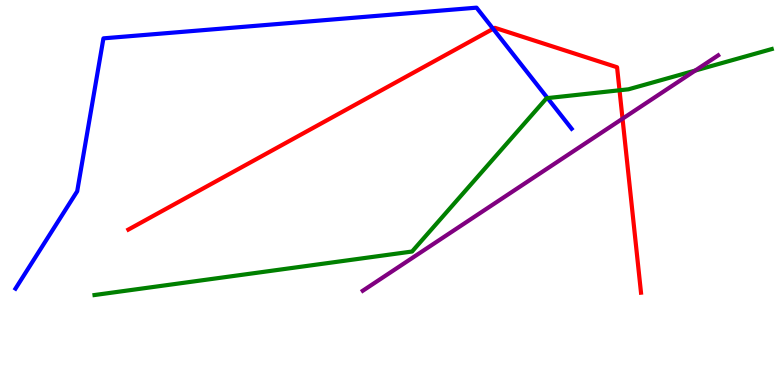[{'lines': ['blue', 'red'], 'intersections': [{'x': 6.36, 'y': 9.25}]}, {'lines': ['green', 'red'], 'intersections': [{'x': 7.99, 'y': 7.66}]}, {'lines': ['purple', 'red'], 'intersections': [{'x': 8.03, 'y': 6.92}]}, {'lines': ['blue', 'green'], 'intersections': [{'x': 7.07, 'y': 7.45}]}, {'lines': ['blue', 'purple'], 'intersections': []}, {'lines': ['green', 'purple'], 'intersections': [{'x': 8.97, 'y': 8.17}]}]